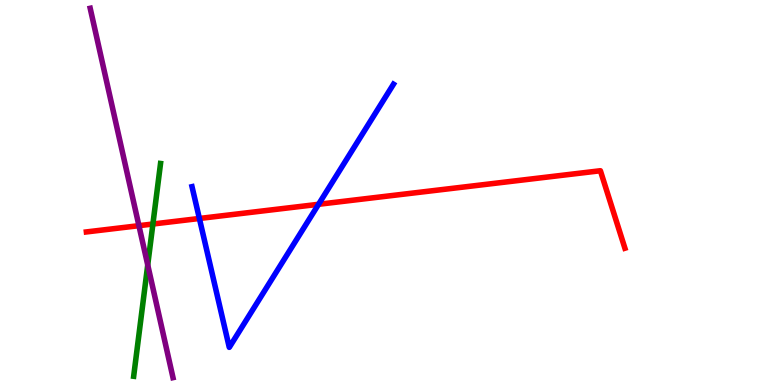[{'lines': ['blue', 'red'], 'intersections': [{'x': 2.57, 'y': 4.33}, {'x': 4.11, 'y': 4.69}]}, {'lines': ['green', 'red'], 'intersections': [{'x': 1.97, 'y': 4.18}]}, {'lines': ['purple', 'red'], 'intersections': [{'x': 1.79, 'y': 4.14}]}, {'lines': ['blue', 'green'], 'intersections': []}, {'lines': ['blue', 'purple'], 'intersections': []}, {'lines': ['green', 'purple'], 'intersections': [{'x': 1.91, 'y': 3.12}]}]